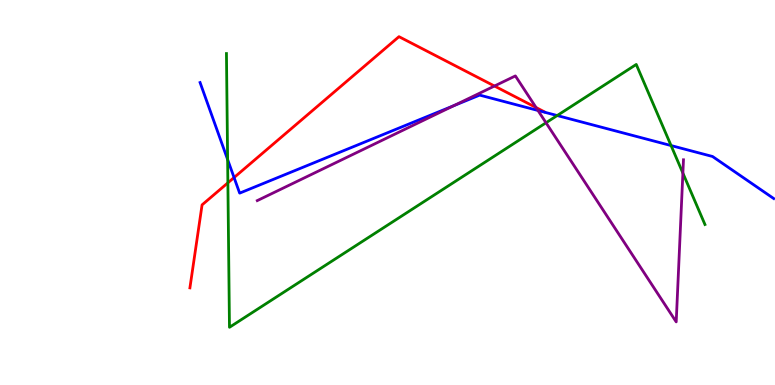[{'lines': ['blue', 'red'], 'intersections': [{'x': 3.02, 'y': 5.39}]}, {'lines': ['green', 'red'], 'intersections': [{'x': 2.94, 'y': 5.25}]}, {'lines': ['purple', 'red'], 'intersections': [{'x': 6.38, 'y': 7.77}, {'x': 6.92, 'y': 7.21}]}, {'lines': ['blue', 'green'], 'intersections': [{'x': 2.94, 'y': 5.86}, {'x': 7.19, 'y': 7.0}, {'x': 8.66, 'y': 6.22}]}, {'lines': ['blue', 'purple'], 'intersections': [{'x': 5.85, 'y': 7.25}, {'x': 6.94, 'y': 7.13}]}, {'lines': ['green', 'purple'], 'intersections': [{'x': 7.05, 'y': 6.81}, {'x': 8.81, 'y': 5.5}]}]